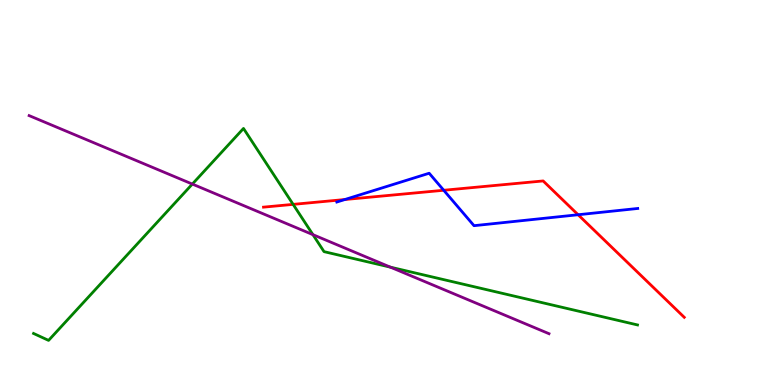[{'lines': ['blue', 'red'], 'intersections': [{'x': 4.45, 'y': 4.82}, {'x': 5.73, 'y': 5.06}, {'x': 7.46, 'y': 4.42}]}, {'lines': ['green', 'red'], 'intersections': [{'x': 3.78, 'y': 4.69}]}, {'lines': ['purple', 'red'], 'intersections': []}, {'lines': ['blue', 'green'], 'intersections': []}, {'lines': ['blue', 'purple'], 'intersections': []}, {'lines': ['green', 'purple'], 'intersections': [{'x': 2.48, 'y': 5.22}, {'x': 4.04, 'y': 3.9}, {'x': 5.04, 'y': 3.06}]}]